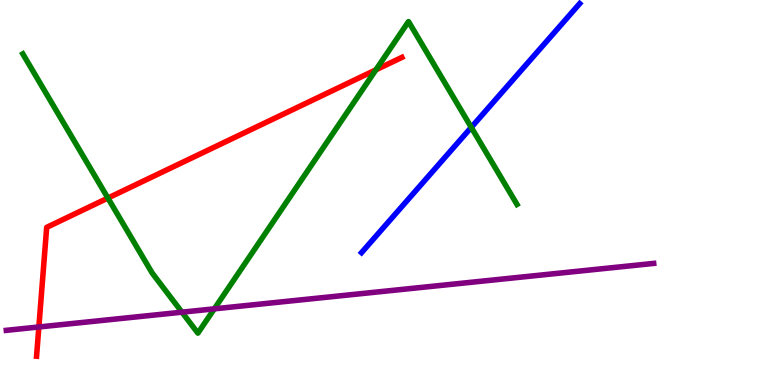[{'lines': ['blue', 'red'], 'intersections': []}, {'lines': ['green', 'red'], 'intersections': [{'x': 1.39, 'y': 4.86}, {'x': 4.85, 'y': 8.19}]}, {'lines': ['purple', 'red'], 'intersections': [{'x': 0.501, 'y': 1.51}]}, {'lines': ['blue', 'green'], 'intersections': [{'x': 6.08, 'y': 6.69}]}, {'lines': ['blue', 'purple'], 'intersections': []}, {'lines': ['green', 'purple'], 'intersections': [{'x': 2.35, 'y': 1.89}, {'x': 2.77, 'y': 1.98}]}]